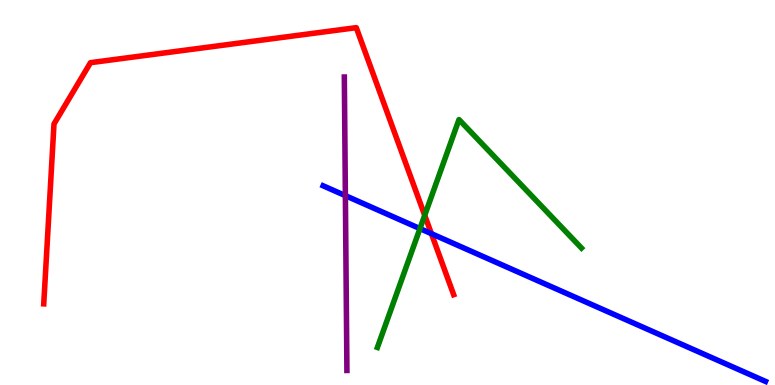[{'lines': ['blue', 'red'], 'intersections': [{'x': 5.57, 'y': 3.93}]}, {'lines': ['green', 'red'], 'intersections': [{'x': 5.48, 'y': 4.41}]}, {'lines': ['purple', 'red'], 'intersections': []}, {'lines': ['blue', 'green'], 'intersections': [{'x': 5.42, 'y': 4.06}]}, {'lines': ['blue', 'purple'], 'intersections': [{'x': 4.46, 'y': 4.92}]}, {'lines': ['green', 'purple'], 'intersections': []}]